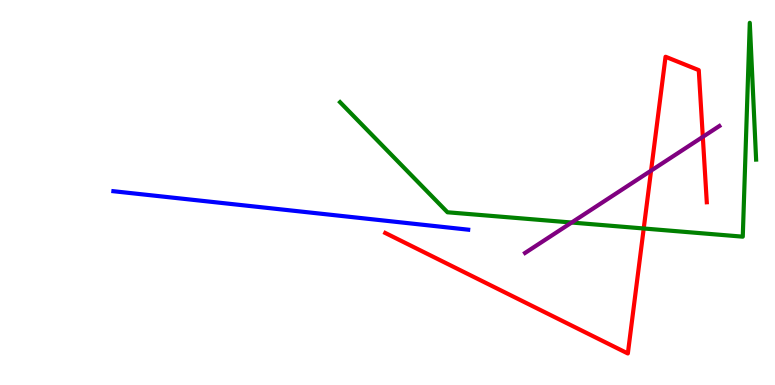[{'lines': ['blue', 'red'], 'intersections': []}, {'lines': ['green', 'red'], 'intersections': [{'x': 8.31, 'y': 4.07}]}, {'lines': ['purple', 'red'], 'intersections': [{'x': 8.4, 'y': 5.57}, {'x': 9.07, 'y': 6.45}]}, {'lines': ['blue', 'green'], 'intersections': []}, {'lines': ['blue', 'purple'], 'intersections': []}, {'lines': ['green', 'purple'], 'intersections': [{'x': 7.38, 'y': 4.22}]}]